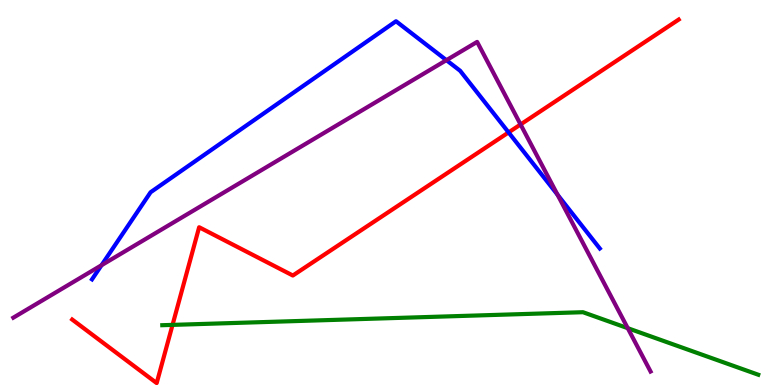[{'lines': ['blue', 'red'], 'intersections': [{'x': 6.56, 'y': 6.56}]}, {'lines': ['green', 'red'], 'intersections': [{'x': 2.23, 'y': 1.56}]}, {'lines': ['purple', 'red'], 'intersections': [{'x': 6.72, 'y': 6.77}]}, {'lines': ['blue', 'green'], 'intersections': []}, {'lines': ['blue', 'purple'], 'intersections': [{'x': 1.31, 'y': 3.11}, {'x': 5.76, 'y': 8.44}, {'x': 7.19, 'y': 4.94}]}, {'lines': ['green', 'purple'], 'intersections': [{'x': 8.1, 'y': 1.48}]}]